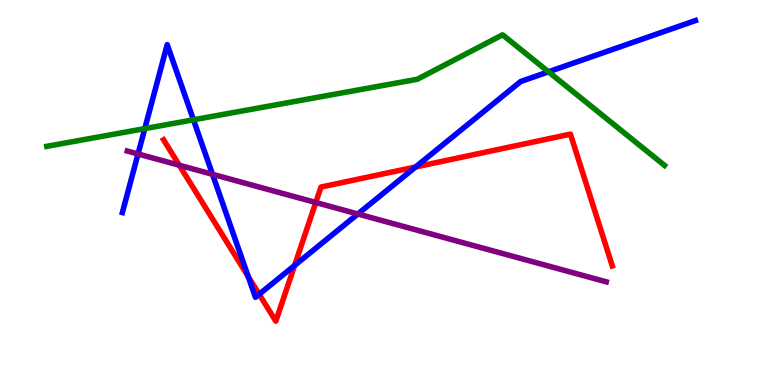[{'lines': ['blue', 'red'], 'intersections': [{'x': 3.2, 'y': 2.81}, {'x': 3.34, 'y': 2.36}, {'x': 3.8, 'y': 3.11}, {'x': 5.36, 'y': 5.66}]}, {'lines': ['green', 'red'], 'intersections': []}, {'lines': ['purple', 'red'], 'intersections': [{'x': 2.31, 'y': 5.71}, {'x': 4.07, 'y': 4.74}]}, {'lines': ['blue', 'green'], 'intersections': [{'x': 1.87, 'y': 6.66}, {'x': 2.5, 'y': 6.89}, {'x': 7.08, 'y': 8.13}]}, {'lines': ['blue', 'purple'], 'intersections': [{'x': 1.78, 'y': 6.0}, {'x': 2.74, 'y': 5.47}, {'x': 4.62, 'y': 4.44}]}, {'lines': ['green', 'purple'], 'intersections': []}]